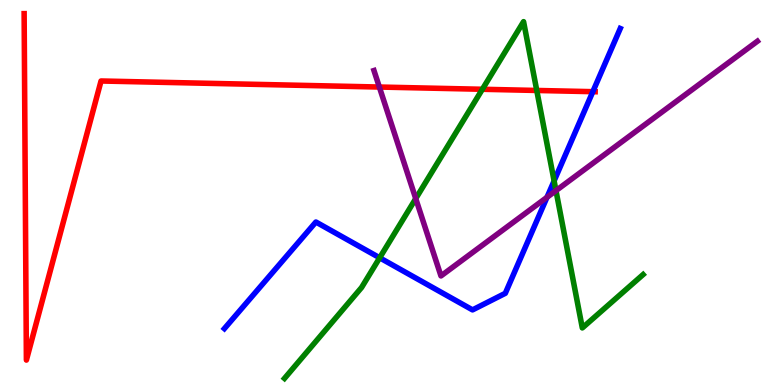[{'lines': ['blue', 'red'], 'intersections': [{'x': 7.65, 'y': 7.62}]}, {'lines': ['green', 'red'], 'intersections': [{'x': 6.22, 'y': 7.68}, {'x': 6.93, 'y': 7.65}]}, {'lines': ['purple', 'red'], 'intersections': [{'x': 4.89, 'y': 7.74}]}, {'lines': ['blue', 'green'], 'intersections': [{'x': 4.9, 'y': 3.3}, {'x': 7.15, 'y': 5.3}]}, {'lines': ['blue', 'purple'], 'intersections': [{'x': 7.06, 'y': 4.88}]}, {'lines': ['green', 'purple'], 'intersections': [{'x': 5.36, 'y': 4.84}, {'x': 7.17, 'y': 5.05}]}]